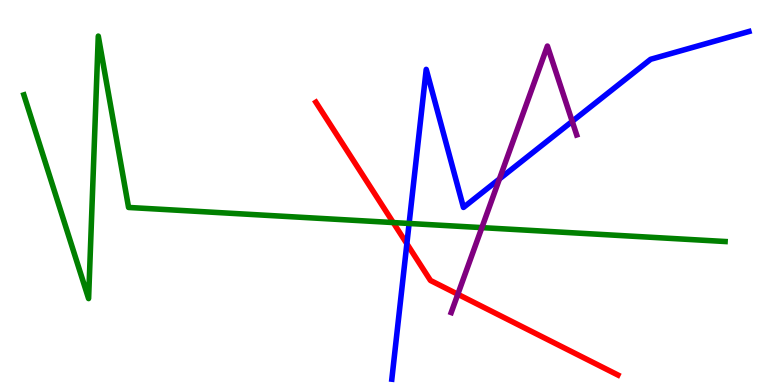[{'lines': ['blue', 'red'], 'intersections': [{'x': 5.25, 'y': 3.67}]}, {'lines': ['green', 'red'], 'intersections': [{'x': 5.07, 'y': 4.22}]}, {'lines': ['purple', 'red'], 'intersections': [{'x': 5.91, 'y': 2.36}]}, {'lines': ['blue', 'green'], 'intersections': [{'x': 5.28, 'y': 4.2}]}, {'lines': ['blue', 'purple'], 'intersections': [{'x': 6.44, 'y': 5.35}, {'x': 7.38, 'y': 6.85}]}, {'lines': ['green', 'purple'], 'intersections': [{'x': 6.22, 'y': 4.09}]}]